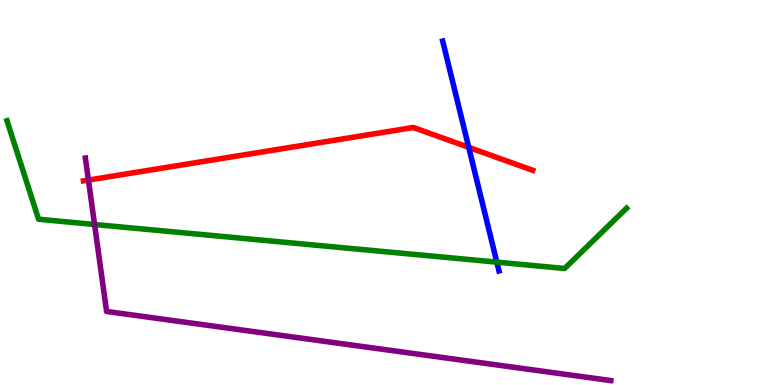[{'lines': ['blue', 'red'], 'intersections': [{'x': 6.05, 'y': 6.17}]}, {'lines': ['green', 'red'], 'intersections': []}, {'lines': ['purple', 'red'], 'intersections': [{'x': 1.14, 'y': 5.32}]}, {'lines': ['blue', 'green'], 'intersections': [{'x': 6.41, 'y': 3.19}]}, {'lines': ['blue', 'purple'], 'intersections': []}, {'lines': ['green', 'purple'], 'intersections': [{'x': 1.22, 'y': 4.17}]}]